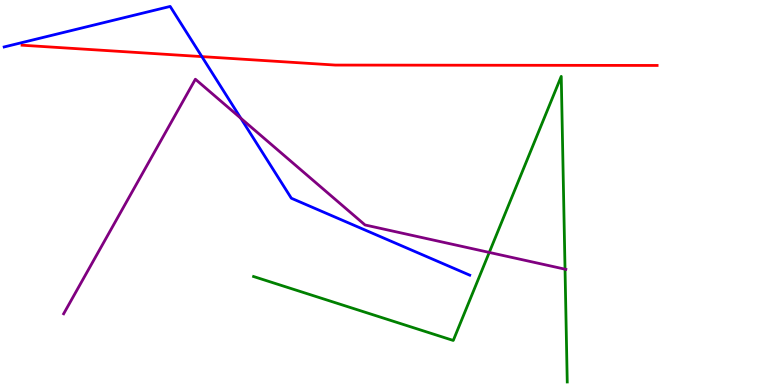[{'lines': ['blue', 'red'], 'intersections': [{'x': 2.6, 'y': 8.53}]}, {'lines': ['green', 'red'], 'intersections': []}, {'lines': ['purple', 'red'], 'intersections': []}, {'lines': ['blue', 'green'], 'intersections': []}, {'lines': ['blue', 'purple'], 'intersections': [{'x': 3.11, 'y': 6.93}]}, {'lines': ['green', 'purple'], 'intersections': [{'x': 6.31, 'y': 3.44}, {'x': 7.29, 'y': 3.01}]}]